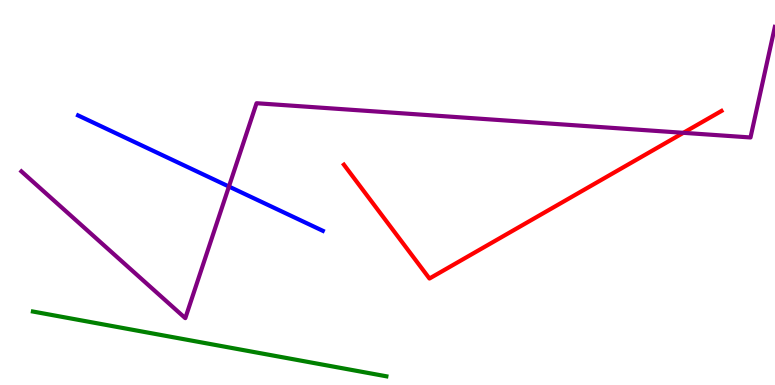[{'lines': ['blue', 'red'], 'intersections': []}, {'lines': ['green', 'red'], 'intersections': []}, {'lines': ['purple', 'red'], 'intersections': [{'x': 8.82, 'y': 6.55}]}, {'lines': ['blue', 'green'], 'intersections': []}, {'lines': ['blue', 'purple'], 'intersections': [{'x': 2.95, 'y': 5.15}]}, {'lines': ['green', 'purple'], 'intersections': []}]